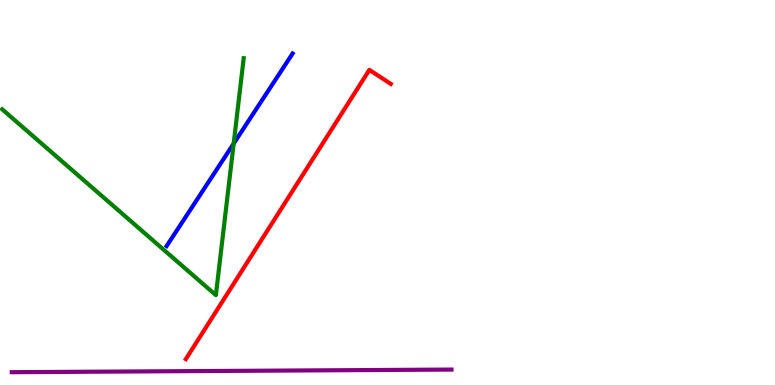[{'lines': ['blue', 'red'], 'intersections': []}, {'lines': ['green', 'red'], 'intersections': []}, {'lines': ['purple', 'red'], 'intersections': []}, {'lines': ['blue', 'green'], 'intersections': [{'x': 3.02, 'y': 6.27}]}, {'lines': ['blue', 'purple'], 'intersections': []}, {'lines': ['green', 'purple'], 'intersections': []}]